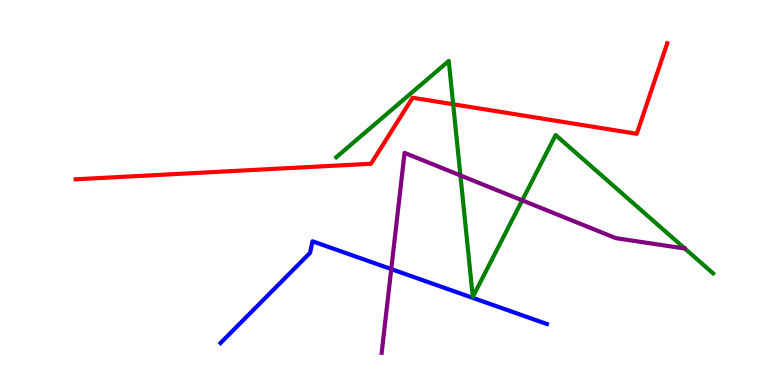[{'lines': ['blue', 'red'], 'intersections': []}, {'lines': ['green', 'red'], 'intersections': [{'x': 5.85, 'y': 7.29}]}, {'lines': ['purple', 'red'], 'intersections': []}, {'lines': ['blue', 'green'], 'intersections': []}, {'lines': ['blue', 'purple'], 'intersections': [{'x': 5.05, 'y': 3.01}]}, {'lines': ['green', 'purple'], 'intersections': [{'x': 5.94, 'y': 5.44}, {'x': 6.74, 'y': 4.8}]}]